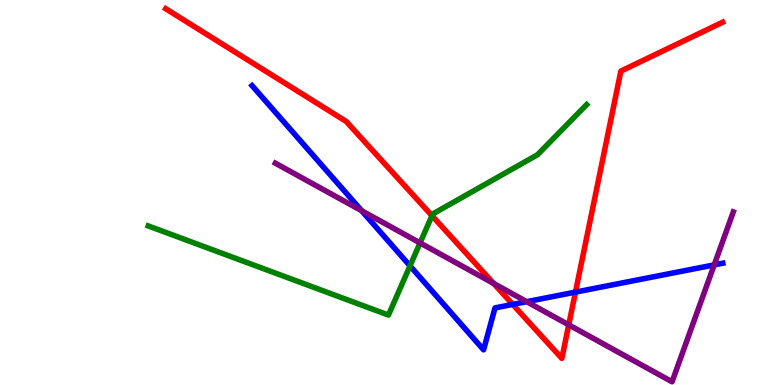[{'lines': ['blue', 'red'], 'intersections': [{'x': 6.62, 'y': 2.09}, {'x': 7.43, 'y': 2.41}]}, {'lines': ['green', 'red'], 'intersections': [{'x': 5.57, 'y': 4.4}]}, {'lines': ['purple', 'red'], 'intersections': [{'x': 6.37, 'y': 2.64}, {'x': 7.34, 'y': 1.56}]}, {'lines': ['blue', 'green'], 'intersections': [{'x': 5.29, 'y': 3.09}]}, {'lines': ['blue', 'purple'], 'intersections': [{'x': 4.67, 'y': 4.53}, {'x': 6.8, 'y': 2.16}, {'x': 9.22, 'y': 3.12}]}, {'lines': ['green', 'purple'], 'intersections': [{'x': 5.42, 'y': 3.69}]}]